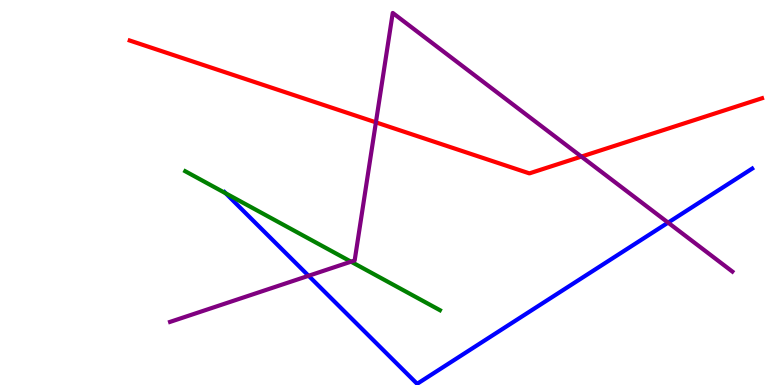[{'lines': ['blue', 'red'], 'intersections': []}, {'lines': ['green', 'red'], 'intersections': []}, {'lines': ['purple', 'red'], 'intersections': [{'x': 4.85, 'y': 6.82}, {'x': 7.5, 'y': 5.93}]}, {'lines': ['blue', 'green'], 'intersections': [{'x': 2.91, 'y': 4.98}]}, {'lines': ['blue', 'purple'], 'intersections': [{'x': 3.98, 'y': 2.84}, {'x': 8.62, 'y': 4.22}]}, {'lines': ['green', 'purple'], 'intersections': [{'x': 4.53, 'y': 3.2}]}]